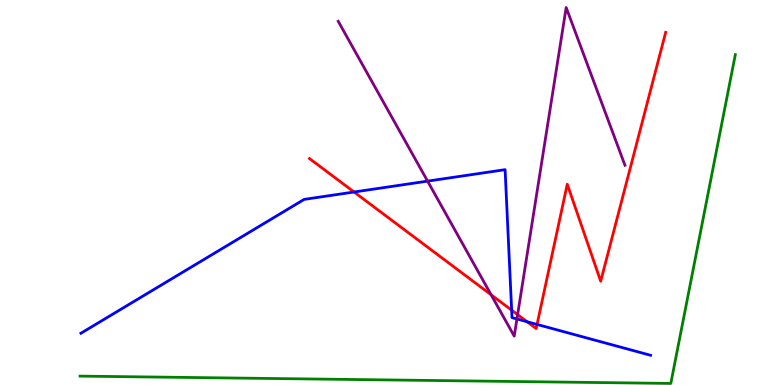[{'lines': ['blue', 'red'], 'intersections': [{'x': 4.57, 'y': 5.01}, {'x': 6.6, 'y': 1.94}, {'x': 6.8, 'y': 1.64}, {'x': 6.93, 'y': 1.57}]}, {'lines': ['green', 'red'], 'intersections': []}, {'lines': ['purple', 'red'], 'intersections': [{'x': 6.34, 'y': 2.34}, {'x': 6.68, 'y': 1.83}]}, {'lines': ['blue', 'green'], 'intersections': []}, {'lines': ['blue', 'purple'], 'intersections': [{'x': 5.52, 'y': 5.3}, {'x': 6.67, 'y': 1.71}]}, {'lines': ['green', 'purple'], 'intersections': []}]